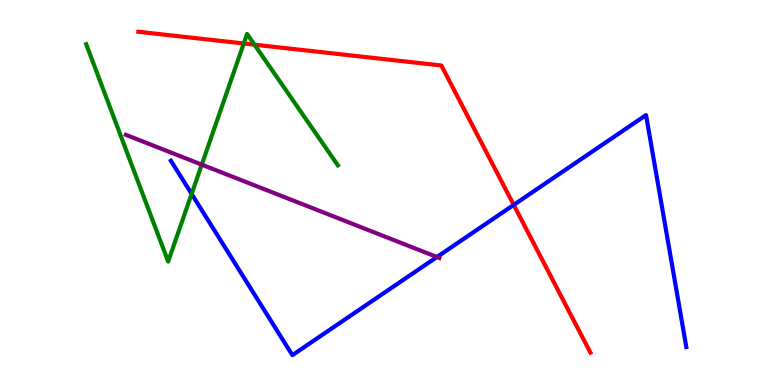[{'lines': ['blue', 'red'], 'intersections': [{'x': 6.63, 'y': 4.68}]}, {'lines': ['green', 'red'], 'intersections': [{'x': 3.15, 'y': 8.87}, {'x': 3.28, 'y': 8.84}]}, {'lines': ['purple', 'red'], 'intersections': []}, {'lines': ['blue', 'green'], 'intersections': [{'x': 2.47, 'y': 4.96}]}, {'lines': ['blue', 'purple'], 'intersections': [{'x': 5.64, 'y': 3.32}]}, {'lines': ['green', 'purple'], 'intersections': [{'x': 2.6, 'y': 5.72}]}]